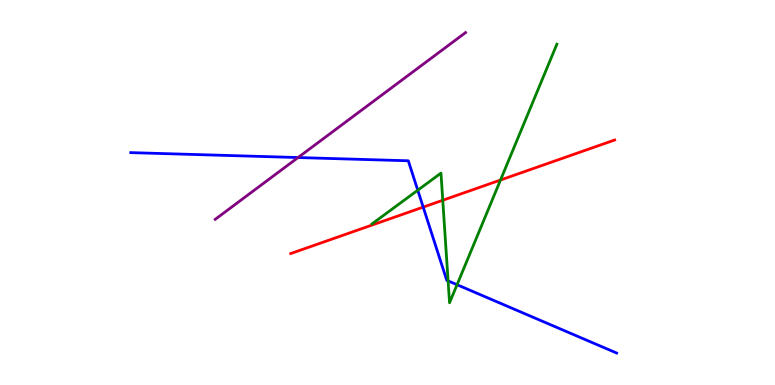[{'lines': ['blue', 'red'], 'intersections': [{'x': 5.46, 'y': 4.62}]}, {'lines': ['green', 'red'], 'intersections': [{'x': 5.71, 'y': 4.8}, {'x': 6.46, 'y': 5.32}]}, {'lines': ['purple', 'red'], 'intersections': []}, {'lines': ['blue', 'green'], 'intersections': [{'x': 5.39, 'y': 5.06}, {'x': 5.78, 'y': 2.7}, {'x': 5.9, 'y': 2.6}]}, {'lines': ['blue', 'purple'], 'intersections': [{'x': 3.85, 'y': 5.91}]}, {'lines': ['green', 'purple'], 'intersections': []}]